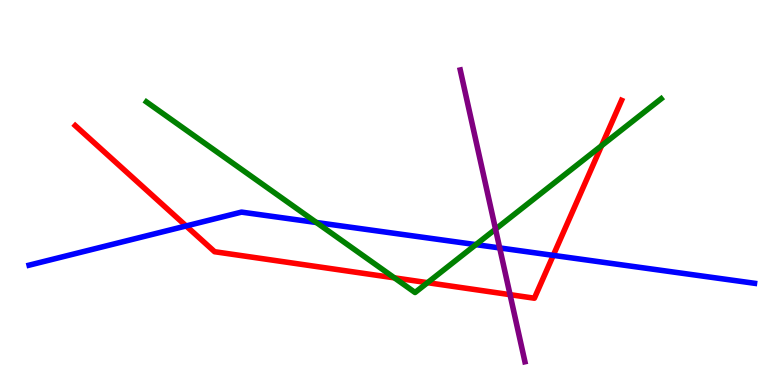[{'lines': ['blue', 'red'], 'intersections': [{'x': 2.4, 'y': 4.13}, {'x': 7.14, 'y': 3.37}]}, {'lines': ['green', 'red'], 'intersections': [{'x': 5.09, 'y': 2.78}, {'x': 5.52, 'y': 2.66}, {'x': 7.76, 'y': 6.22}]}, {'lines': ['purple', 'red'], 'intersections': [{'x': 6.58, 'y': 2.35}]}, {'lines': ['blue', 'green'], 'intersections': [{'x': 4.08, 'y': 4.22}, {'x': 6.14, 'y': 3.65}]}, {'lines': ['blue', 'purple'], 'intersections': [{'x': 6.45, 'y': 3.56}]}, {'lines': ['green', 'purple'], 'intersections': [{'x': 6.39, 'y': 4.05}]}]